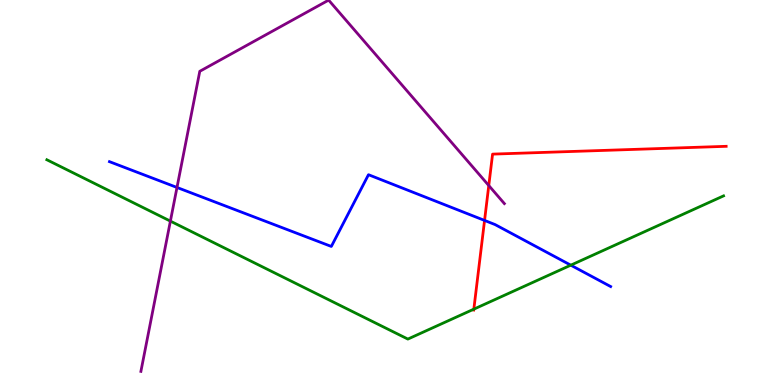[{'lines': ['blue', 'red'], 'intersections': [{'x': 6.25, 'y': 4.27}]}, {'lines': ['green', 'red'], 'intersections': [{'x': 6.11, 'y': 1.97}]}, {'lines': ['purple', 'red'], 'intersections': [{'x': 6.31, 'y': 5.18}]}, {'lines': ['blue', 'green'], 'intersections': [{'x': 7.37, 'y': 3.11}]}, {'lines': ['blue', 'purple'], 'intersections': [{'x': 2.28, 'y': 5.13}]}, {'lines': ['green', 'purple'], 'intersections': [{'x': 2.2, 'y': 4.26}]}]